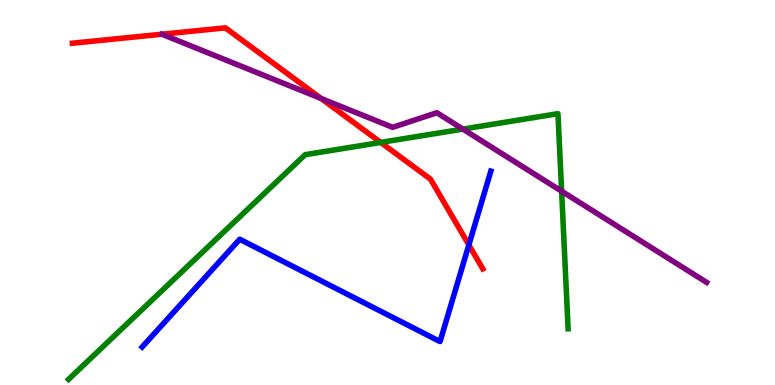[{'lines': ['blue', 'red'], 'intersections': [{'x': 6.05, 'y': 3.64}]}, {'lines': ['green', 'red'], 'intersections': [{'x': 4.91, 'y': 6.3}]}, {'lines': ['purple', 'red'], 'intersections': [{'x': 4.14, 'y': 7.44}]}, {'lines': ['blue', 'green'], 'intersections': []}, {'lines': ['blue', 'purple'], 'intersections': []}, {'lines': ['green', 'purple'], 'intersections': [{'x': 5.97, 'y': 6.65}, {'x': 7.25, 'y': 5.03}]}]